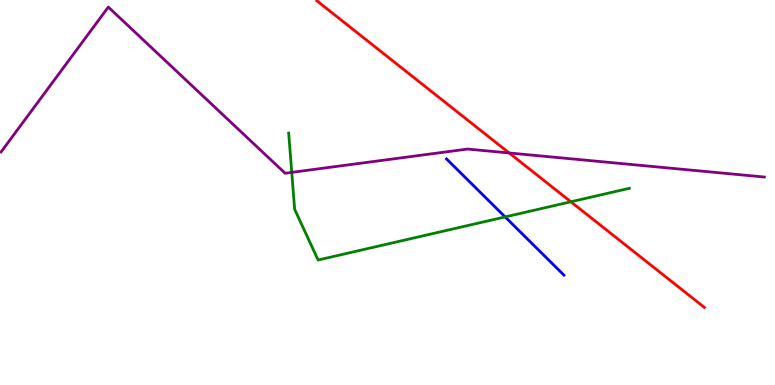[{'lines': ['blue', 'red'], 'intersections': []}, {'lines': ['green', 'red'], 'intersections': [{'x': 7.37, 'y': 4.76}]}, {'lines': ['purple', 'red'], 'intersections': [{'x': 6.57, 'y': 6.03}]}, {'lines': ['blue', 'green'], 'intersections': [{'x': 6.52, 'y': 4.37}]}, {'lines': ['blue', 'purple'], 'intersections': []}, {'lines': ['green', 'purple'], 'intersections': [{'x': 3.76, 'y': 5.52}]}]